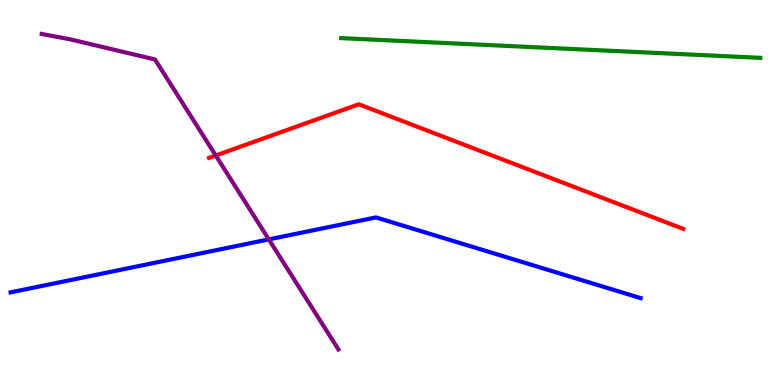[{'lines': ['blue', 'red'], 'intersections': []}, {'lines': ['green', 'red'], 'intersections': []}, {'lines': ['purple', 'red'], 'intersections': [{'x': 2.78, 'y': 5.96}]}, {'lines': ['blue', 'green'], 'intersections': []}, {'lines': ['blue', 'purple'], 'intersections': [{'x': 3.47, 'y': 3.78}]}, {'lines': ['green', 'purple'], 'intersections': []}]